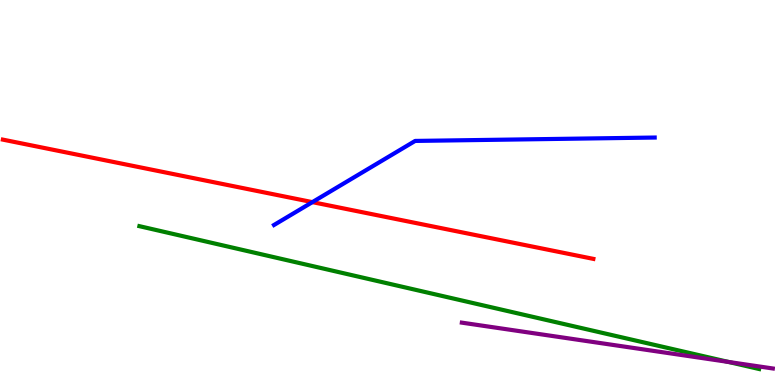[{'lines': ['blue', 'red'], 'intersections': [{'x': 4.03, 'y': 4.75}]}, {'lines': ['green', 'red'], 'intersections': []}, {'lines': ['purple', 'red'], 'intersections': []}, {'lines': ['blue', 'green'], 'intersections': []}, {'lines': ['blue', 'purple'], 'intersections': []}, {'lines': ['green', 'purple'], 'intersections': [{'x': 9.4, 'y': 0.599}]}]